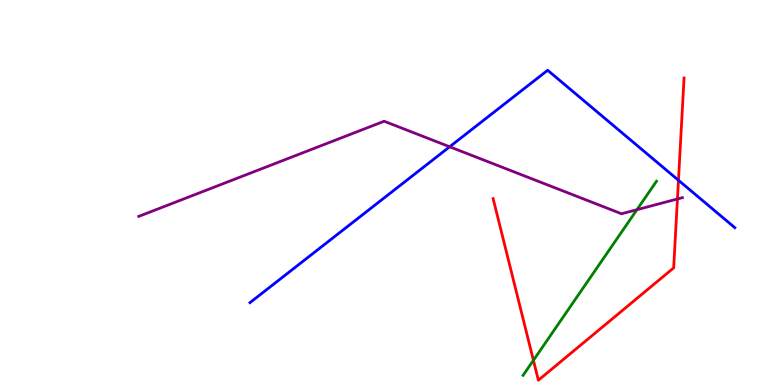[{'lines': ['blue', 'red'], 'intersections': [{'x': 8.75, 'y': 5.32}]}, {'lines': ['green', 'red'], 'intersections': [{'x': 6.88, 'y': 0.642}]}, {'lines': ['purple', 'red'], 'intersections': [{'x': 8.74, 'y': 4.83}]}, {'lines': ['blue', 'green'], 'intersections': []}, {'lines': ['blue', 'purple'], 'intersections': [{'x': 5.8, 'y': 6.19}]}, {'lines': ['green', 'purple'], 'intersections': [{'x': 8.22, 'y': 4.55}]}]